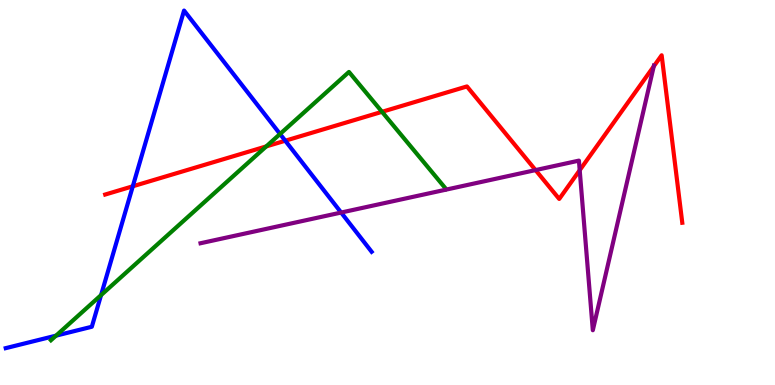[{'lines': ['blue', 'red'], 'intersections': [{'x': 1.71, 'y': 5.16}, {'x': 3.68, 'y': 6.34}]}, {'lines': ['green', 'red'], 'intersections': [{'x': 3.44, 'y': 6.2}, {'x': 4.93, 'y': 7.1}]}, {'lines': ['purple', 'red'], 'intersections': [{'x': 6.91, 'y': 5.58}, {'x': 7.48, 'y': 5.58}, {'x': 8.44, 'y': 8.28}]}, {'lines': ['blue', 'green'], 'intersections': [{'x': 0.723, 'y': 1.28}, {'x': 1.3, 'y': 2.33}, {'x': 3.61, 'y': 6.52}]}, {'lines': ['blue', 'purple'], 'intersections': [{'x': 4.4, 'y': 4.48}]}, {'lines': ['green', 'purple'], 'intersections': []}]